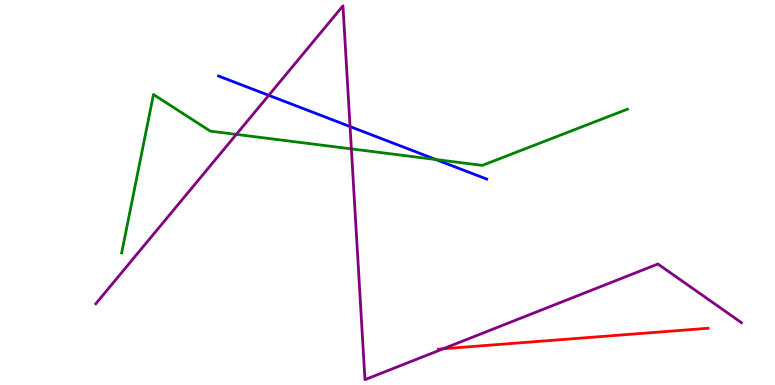[{'lines': ['blue', 'red'], 'intersections': []}, {'lines': ['green', 'red'], 'intersections': []}, {'lines': ['purple', 'red'], 'intersections': [{'x': 5.72, 'y': 0.941}]}, {'lines': ['blue', 'green'], 'intersections': [{'x': 5.62, 'y': 5.86}]}, {'lines': ['blue', 'purple'], 'intersections': [{'x': 3.47, 'y': 7.52}, {'x': 4.52, 'y': 6.71}]}, {'lines': ['green', 'purple'], 'intersections': [{'x': 3.05, 'y': 6.51}, {'x': 4.53, 'y': 6.13}]}]